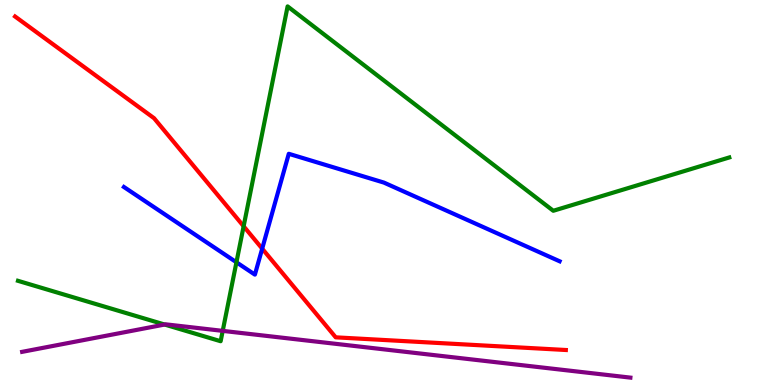[{'lines': ['blue', 'red'], 'intersections': [{'x': 3.38, 'y': 3.54}]}, {'lines': ['green', 'red'], 'intersections': [{'x': 3.14, 'y': 4.12}]}, {'lines': ['purple', 'red'], 'intersections': []}, {'lines': ['blue', 'green'], 'intersections': [{'x': 3.05, 'y': 3.19}]}, {'lines': ['blue', 'purple'], 'intersections': []}, {'lines': ['green', 'purple'], 'intersections': [{'x': 2.12, 'y': 1.57}, {'x': 2.87, 'y': 1.41}]}]